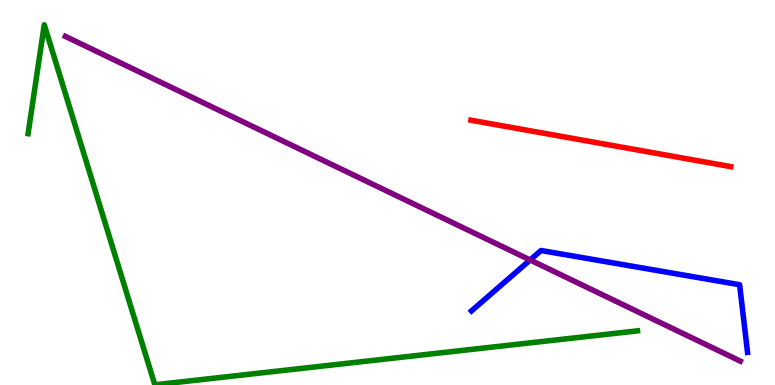[{'lines': ['blue', 'red'], 'intersections': []}, {'lines': ['green', 'red'], 'intersections': []}, {'lines': ['purple', 'red'], 'intersections': []}, {'lines': ['blue', 'green'], 'intersections': []}, {'lines': ['blue', 'purple'], 'intersections': [{'x': 6.84, 'y': 3.25}]}, {'lines': ['green', 'purple'], 'intersections': []}]